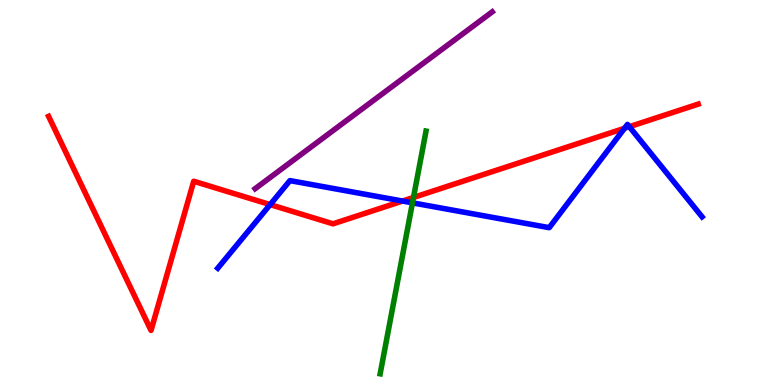[{'lines': ['blue', 'red'], 'intersections': [{'x': 3.49, 'y': 4.69}, {'x': 5.19, 'y': 4.78}, {'x': 8.06, 'y': 6.67}, {'x': 8.12, 'y': 6.71}]}, {'lines': ['green', 'red'], 'intersections': [{'x': 5.34, 'y': 4.87}]}, {'lines': ['purple', 'red'], 'intersections': []}, {'lines': ['blue', 'green'], 'intersections': [{'x': 5.32, 'y': 4.73}]}, {'lines': ['blue', 'purple'], 'intersections': []}, {'lines': ['green', 'purple'], 'intersections': []}]